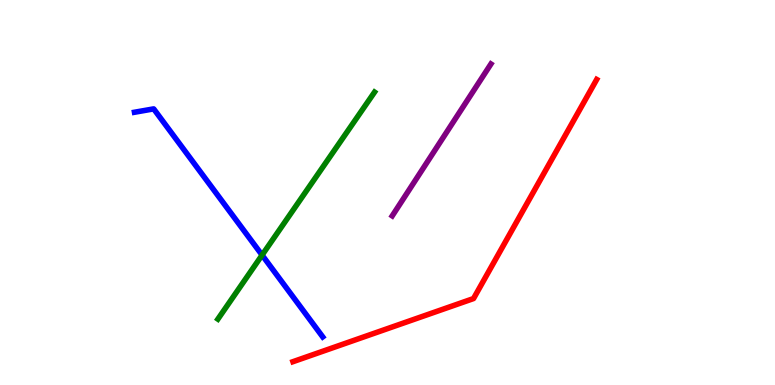[{'lines': ['blue', 'red'], 'intersections': []}, {'lines': ['green', 'red'], 'intersections': []}, {'lines': ['purple', 'red'], 'intersections': []}, {'lines': ['blue', 'green'], 'intersections': [{'x': 3.38, 'y': 3.37}]}, {'lines': ['blue', 'purple'], 'intersections': []}, {'lines': ['green', 'purple'], 'intersections': []}]